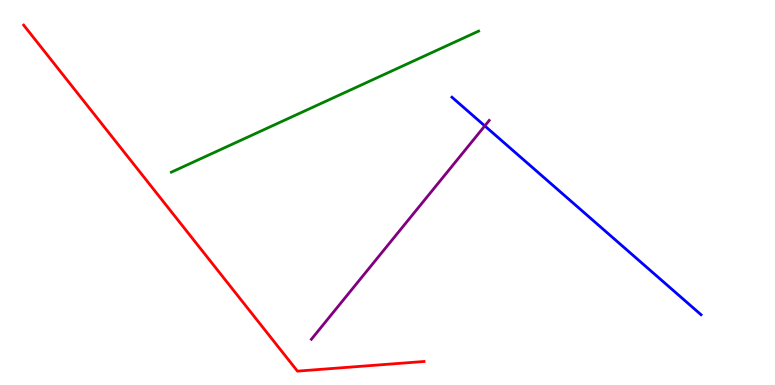[{'lines': ['blue', 'red'], 'intersections': []}, {'lines': ['green', 'red'], 'intersections': []}, {'lines': ['purple', 'red'], 'intersections': []}, {'lines': ['blue', 'green'], 'intersections': []}, {'lines': ['blue', 'purple'], 'intersections': [{'x': 6.26, 'y': 6.73}]}, {'lines': ['green', 'purple'], 'intersections': []}]